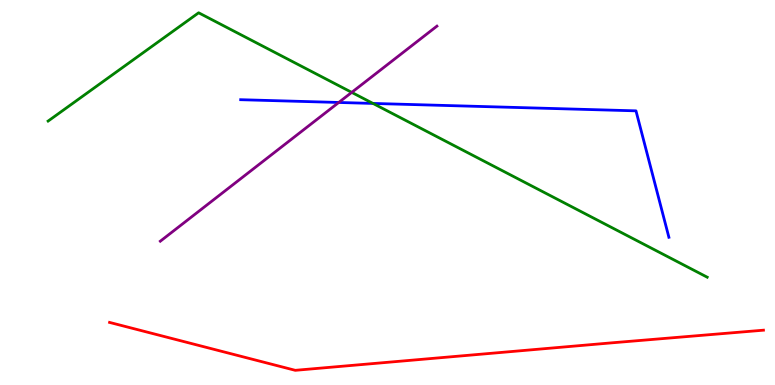[{'lines': ['blue', 'red'], 'intersections': []}, {'lines': ['green', 'red'], 'intersections': []}, {'lines': ['purple', 'red'], 'intersections': []}, {'lines': ['blue', 'green'], 'intersections': [{'x': 4.81, 'y': 7.31}]}, {'lines': ['blue', 'purple'], 'intersections': [{'x': 4.37, 'y': 7.34}]}, {'lines': ['green', 'purple'], 'intersections': [{'x': 4.54, 'y': 7.6}]}]